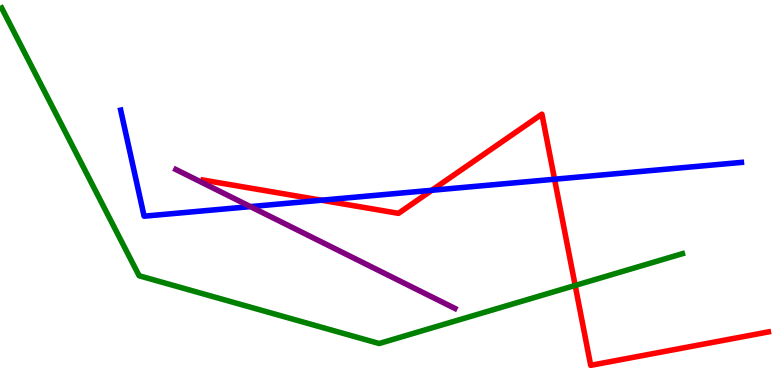[{'lines': ['blue', 'red'], 'intersections': [{'x': 4.15, 'y': 4.8}, {'x': 5.57, 'y': 5.06}, {'x': 7.16, 'y': 5.34}]}, {'lines': ['green', 'red'], 'intersections': [{'x': 7.42, 'y': 2.59}]}, {'lines': ['purple', 'red'], 'intersections': []}, {'lines': ['blue', 'green'], 'intersections': []}, {'lines': ['blue', 'purple'], 'intersections': [{'x': 3.23, 'y': 4.63}]}, {'lines': ['green', 'purple'], 'intersections': []}]